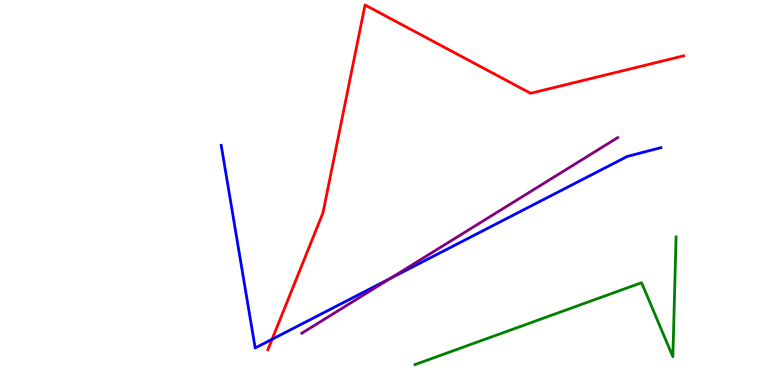[{'lines': ['blue', 'red'], 'intersections': [{'x': 3.51, 'y': 1.19}]}, {'lines': ['green', 'red'], 'intersections': []}, {'lines': ['purple', 'red'], 'intersections': []}, {'lines': ['blue', 'green'], 'intersections': []}, {'lines': ['blue', 'purple'], 'intersections': [{'x': 5.04, 'y': 2.77}]}, {'lines': ['green', 'purple'], 'intersections': []}]